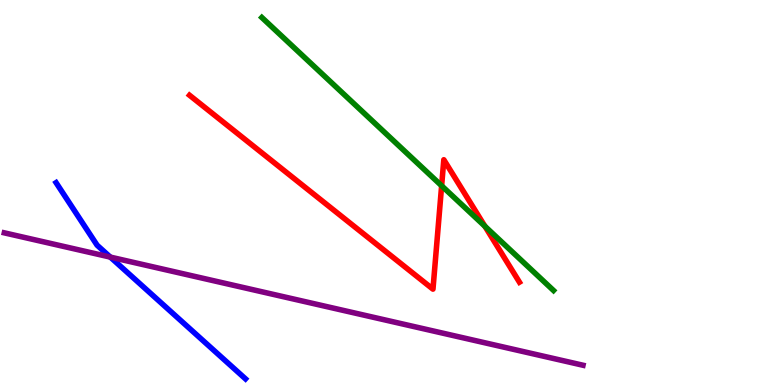[{'lines': ['blue', 'red'], 'intersections': []}, {'lines': ['green', 'red'], 'intersections': [{'x': 5.7, 'y': 5.17}, {'x': 6.26, 'y': 4.12}]}, {'lines': ['purple', 'red'], 'intersections': []}, {'lines': ['blue', 'green'], 'intersections': []}, {'lines': ['blue', 'purple'], 'intersections': [{'x': 1.42, 'y': 3.32}]}, {'lines': ['green', 'purple'], 'intersections': []}]